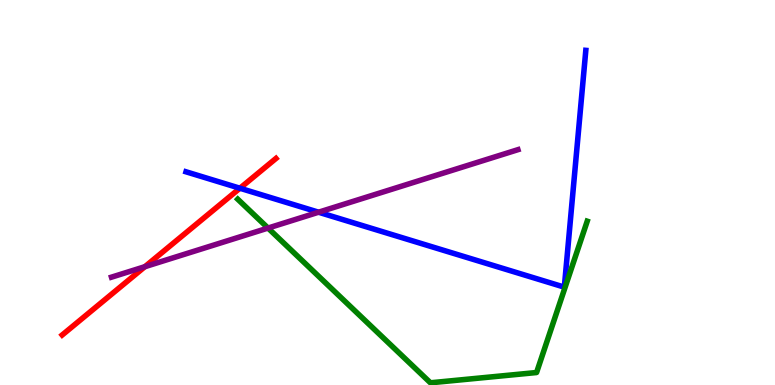[{'lines': ['blue', 'red'], 'intersections': [{'x': 3.1, 'y': 5.11}]}, {'lines': ['green', 'red'], 'intersections': []}, {'lines': ['purple', 'red'], 'intersections': [{'x': 1.87, 'y': 3.07}]}, {'lines': ['blue', 'green'], 'intersections': []}, {'lines': ['blue', 'purple'], 'intersections': [{'x': 4.11, 'y': 4.49}]}, {'lines': ['green', 'purple'], 'intersections': [{'x': 3.46, 'y': 4.08}]}]